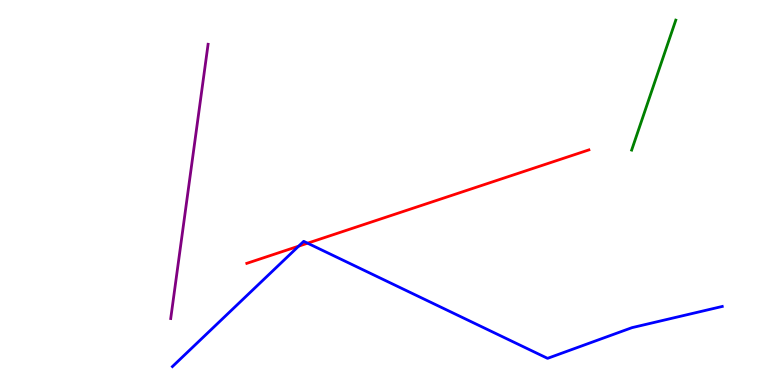[{'lines': ['blue', 'red'], 'intersections': [{'x': 3.85, 'y': 3.61}, {'x': 3.97, 'y': 3.68}]}, {'lines': ['green', 'red'], 'intersections': []}, {'lines': ['purple', 'red'], 'intersections': []}, {'lines': ['blue', 'green'], 'intersections': []}, {'lines': ['blue', 'purple'], 'intersections': []}, {'lines': ['green', 'purple'], 'intersections': []}]